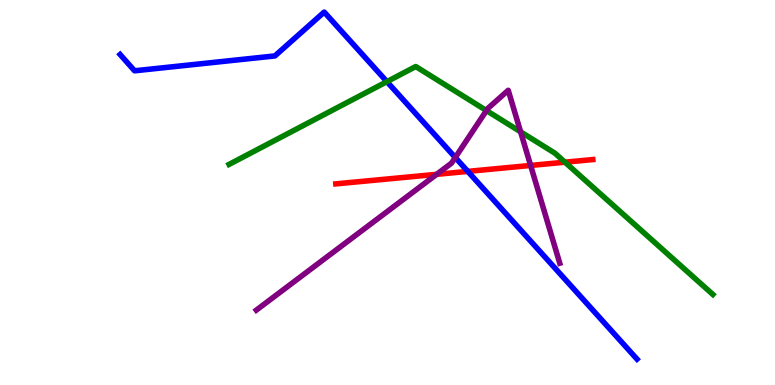[{'lines': ['blue', 'red'], 'intersections': [{'x': 6.04, 'y': 5.55}]}, {'lines': ['green', 'red'], 'intersections': [{'x': 7.29, 'y': 5.79}]}, {'lines': ['purple', 'red'], 'intersections': [{'x': 5.63, 'y': 5.47}, {'x': 6.85, 'y': 5.7}]}, {'lines': ['blue', 'green'], 'intersections': [{'x': 4.99, 'y': 7.88}]}, {'lines': ['blue', 'purple'], 'intersections': [{'x': 5.87, 'y': 5.91}]}, {'lines': ['green', 'purple'], 'intersections': [{'x': 6.28, 'y': 7.13}, {'x': 6.72, 'y': 6.58}]}]